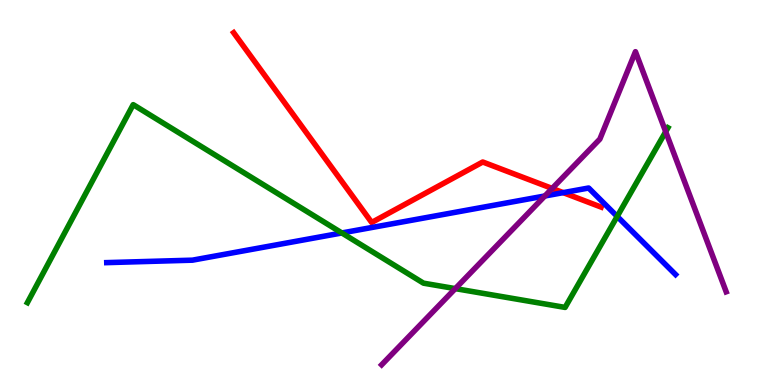[{'lines': ['blue', 'red'], 'intersections': [{'x': 7.27, 'y': 5.0}]}, {'lines': ['green', 'red'], 'intersections': []}, {'lines': ['purple', 'red'], 'intersections': [{'x': 7.12, 'y': 5.11}]}, {'lines': ['blue', 'green'], 'intersections': [{'x': 4.41, 'y': 3.95}, {'x': 7.96, 'y': 4.38}]}, {'lines': ['blue', 'purple'], 'intersections': [{'x': 7.03, 'y': 4.91}]}, {'lines': ['green', 'purple'], 'intersections': [{'x': 5.87, 'y': 2.5}, {'x': 8.59, 'y': 6.58}]}]